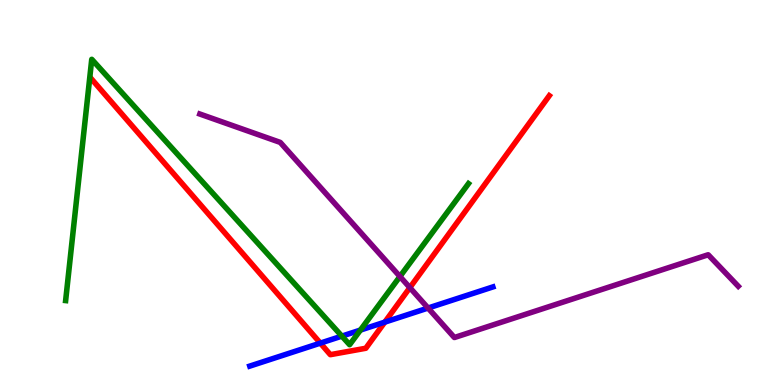[{'lines': ['blue', 'red'], 'intersections': [{'x': 4.13, 'y': 1.09}, {'x': 4.96, 'y': 1.63}]}, {'lines': ['green', 'red'], 'intersections': []}, {'lines': ['purple', 'red'], 'intersections': [{'x': 5.29, 'y': 2.53}]}, {'lines': ['blue', 'green'], 'intersections': [{'x': 4.41, 'y': 1.27}, {'x': 4.65, 'y': 1.43}]}, {'lines': ['blue', 'purple'], 'intersections': [{'x': 5.52, 'y': 2.0}]}, {'lines': ['green', 'purple'], 'intersections': [{'x': 5.16, 'y': 2.82}]}]